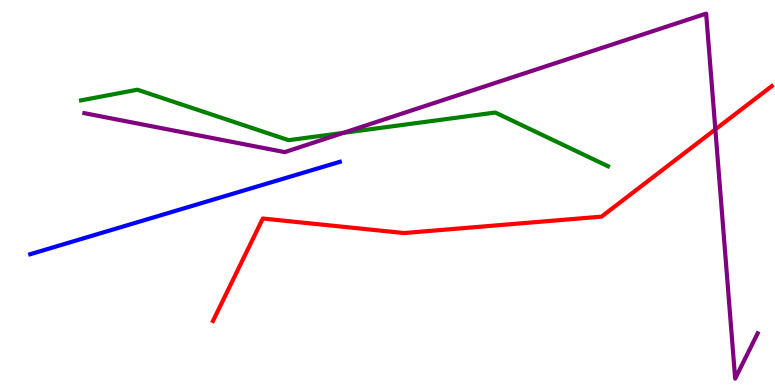[{'lines': ['blue', 'red'], 'intersections': []}, {'lines': ['green', 'red'], 'intersections': []}, {'lines': ['purple', 'red'], 'intersections': [{'x': 9.23, 'y': 6.64}]}, {'lines': ['blue', 'green'], 'intersections': []}, {'lines': ['blue', 'purple'], 'intersections': []}, {'lines': ['green', 'purple'], 'intersections': [{'x': 4.43, 'y': 6.55}]}]